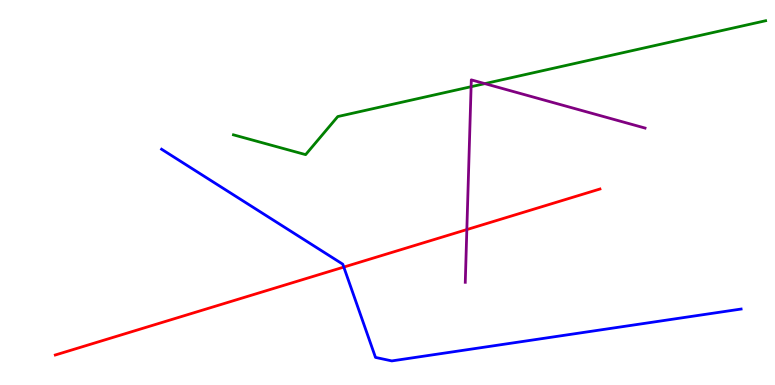[{'lines': ['blue', 'red'], 'intersections': [{'x': 4.44, 'y': 3.06}]}, {'lines': ['green', 'red'], 'intersections': []}, {'lines': ['purple', 'red'], 'intersections': [{'x': 6.02, 'y': 4.04}]}, {'lines': ['blue', 'green'], 'intersections': []}, {'lines': ['blue', 'purple'], 'intersections': []}, {'lines': ['green', 'purple'], 'intersections': [{'x': 6.08, 'y': 7.75}, {'x': 6.26, 'y': 7.83}]}]